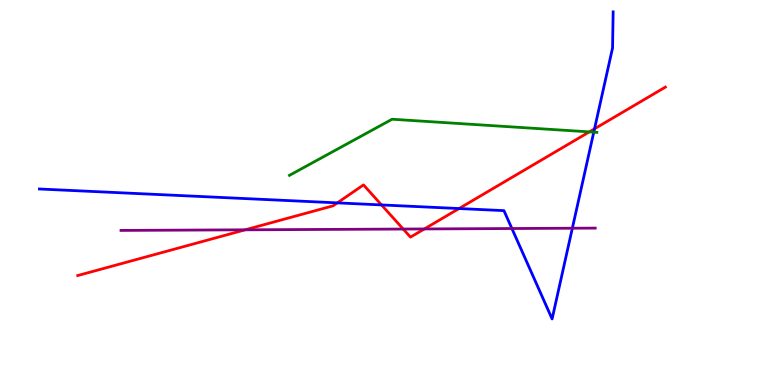[{'lines': ['blue', 'red'], 'intersections': [{'x': 4.35, 'y': 4.73}, {'x': 4.92, 'y': 4.68}, {'x': 5.92, 'y': 4.58}, {'x': 7.67, 'y': 6.65}]}, {'lines': ['green', 'red'], 'intersections': [{'x': 7.6, 'y': 6.57}]}, {'lines': ['purple', 'red'], 'intersections': [{'x': 3.16, 'y': 4.03}, {'x': 5.2, 'y': 4.05}, {'x': 5.48, 'y': 4.05}]}, {'lines': ['blue', 'green'], 'intersections': [{'x': 7.66, 'y': 6.57}]}, {'lines': ['blue', 'purple'], 'intersections': [{'x': 6.61, 'y': 4.06}, {'x': 7.39, 'y': 4.07}]}, {'lines': ['green', 'purple'], 'intersections': []}]